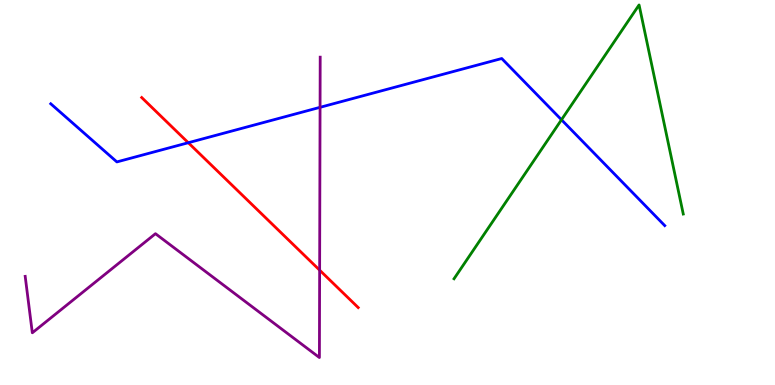[{'lines': ['blue', 'red'], 'intersections': [{'x': 2.43, 'y': 6.29}]}, {'lines': ['green', 'red'], 'intersections': []}, {'lines': ['purple', 'red'], 'intersections': [{'x': 4.12, 'y': 2.98}]}, {'lines': ['blue', 'green'], 'intersections': [{'x': 7.24, 'y': 6.89}]}, {'lines': ['blue', 'purple'], 'intersections': [{'x': 4.13, 'y': 7.21}]}, {'lines': ['green', 'purple'], 'intersections': []}]